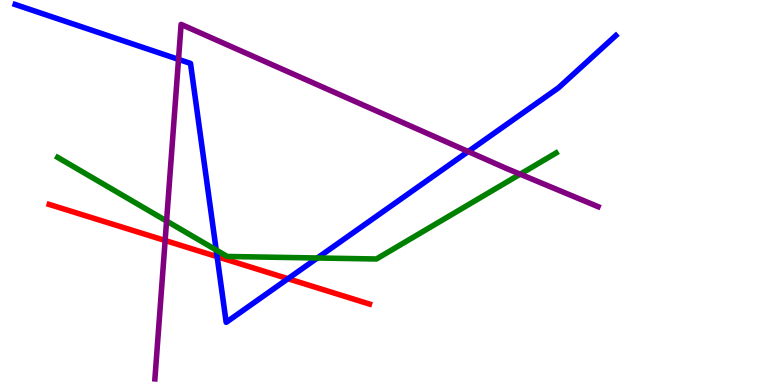[{'lines': ['blue', 'red'], 'intersections': [{'x': 2.8, 'y': 3.33}, {'x': 3.72, 'y': 2.76}]}, {'lines': ['green', 'red'], 'intersections': []}, {'lines': ['purple', 'red'], 'intersections': [{'x': 2.13, 'y': 3.75}]}, {'lines': ['blue', 'green'], 'intersections': [{'x': 2.79, 'y': 3.51}, {'x': 4.09, 'y': 3.3}]}, {'lines': ['blue', 'purple'], 'intersections': [{'x': 2.3, 'y': 8.46}, {'x': 6.04, 'y': 6.06}]}, {'lines': ['green', 'purple'], 'intersections': [{'x': 2.15, 'y': 4.26}, {'x': 6.71, 'y': 5.48}]}]